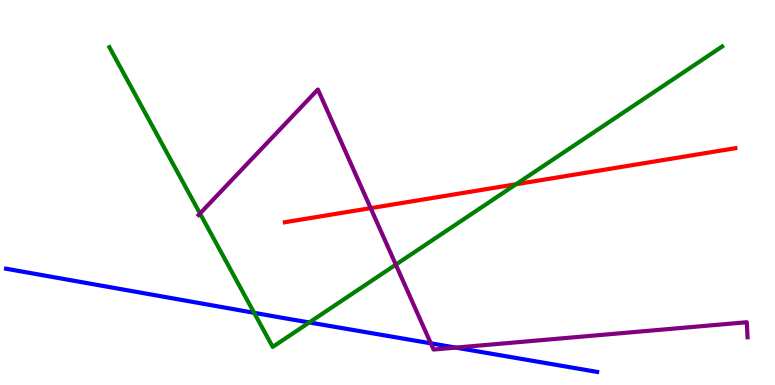[{'lines': ['blue', 'red'], 'intersections': []}, {'lines': ['green', 'red'], 'intersections': [{'x': 6.66, 'y': 5.21}]}, {'lines': ['purple', 'red'], 'intersections': [{'x': 4.78, 'y': 4.59}]}, {'lines': ['blue', 'green'], 'intersections': [{'x': 3.28, 'y': 1.87}, {'x': 3.99, 'y': 1.62}]}, {'lines': ['blue', 'purple'], 'intersections': [{'x': 5.56, 'y': 1.08}, {'x': 5.88, 'y': 0.971}]}, {'lines': ['green', 'purple'], 'intersections': [{'x': 2.58, 'y': 4.45}, {'x': 5.11, 'y': 3.13}]}]